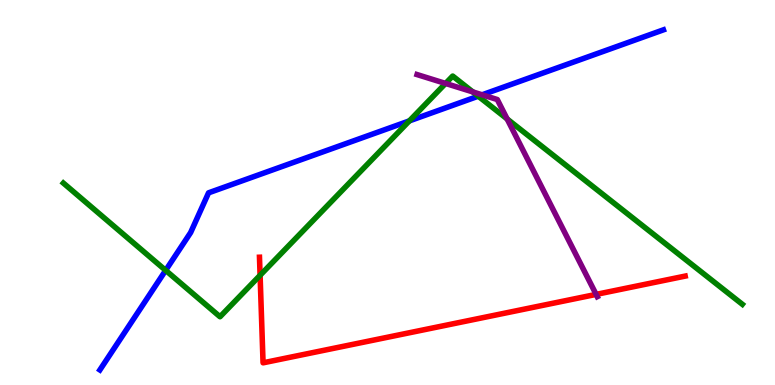[{'lines': ['blue', 'red'], 'intersections': []}, {'lines': ['green', 'red'], 'intersections': [{'x': 3.36, 'y': 2.85}]}, {'lines': ['purple', 'red'], 'intersections': [{'x': 7.69, 'y': 2.35}]}, {'lines': ['blue', 'green'], 'intersections': [{'x': 2.14, 'y': 2.98}, {'x': 5.28, 'y': 6.86}, {'x': 6.17, 'y': 7.5}]}, {'lines': ['blue', 'purple'], 'intersections': [{'x': 6.22, 'y': 7.54}]}, {'lines': ['green', 'purple'], 'intersections': [{'x': 5.75, 'y': 7.83}, {'x': 6.1, 'y': 7.61}, {'x': 6.54, 'y': 6.91}]}]